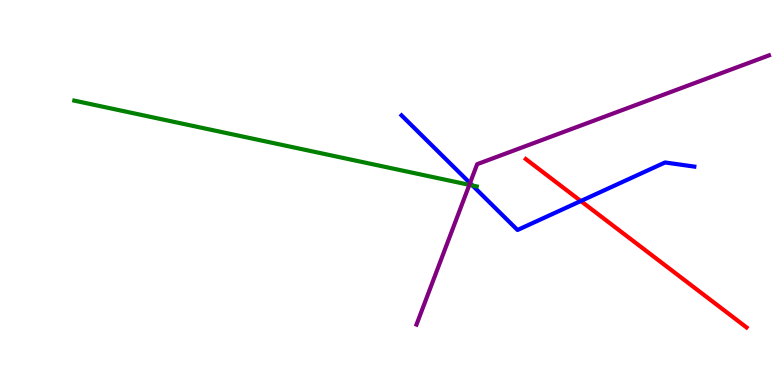[{'lines': ['blue', 'red'], 'intersections': [{'x': 7.49, 'y': 4.78}]}, {'lines': ['green', 'red'], 'intersections': []}, {'lines': ['purple', 'red'], 'intersections': []}, {'lines': ['blue', 'green'], 'intersections': [{'x': 6.1, 'y': 5.18}]}, {'lines': ['blue', 'purple'], 'intersections': [{'x': 6.06, 'y': 5.25}]}, {'lines': ['green', 'purple'], 'intersections': [{'x': 6.06, 'y': 5.2}]}]